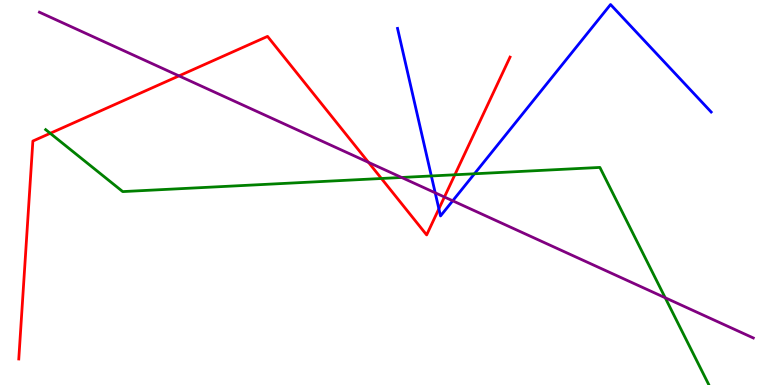[{'lines': ['blue', 'red'], 'intersections': [{'x': 5.66, 'y': 4.58}]}, {'lines': ['green', 'red'], 'intersections': [{'x': 0.648, 'y': 6.54}, {'x': 4.92, 'y': 5.36}, {'x': 5.87, 'y': 5.46}]}, {'lines': ['purple', 'red'], 'intersections': [{'x': 2.31, 'y': 8.03}, {'x': 4.75, 'y': 5.78}, {'x': 5.73, 'y': 4.88}]}, {'lines': ['blue', 'green'], 'intersections': [{'x': 5.57, 'y': 5.43}, {'x': 6.12, 'y': 5.49}]}, {'lines': ['blue', 'purple'], 'intersections': [{'x': 5.62, 'y': 4.99}, {'x': 5.84, 'y': 4.78}]}, {'lines': ['green', 'purple'], 'intersections': [{'x': 5.18, 'y': 5.39}, {'x': 8.58, 'y': 2.27}]}]